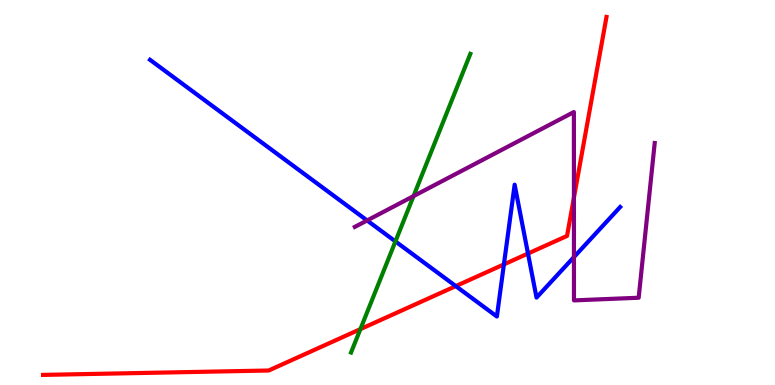[{'lines': ['blue', 'red'], 'intersections': [{'x': 5.88, 'y': 2.57}, {'x': 6.5, 'y': 3.13}, {'x': 6.81, 'y': 3.41}]}, {'lines': ['green', 'red'], 'intersections': [{'x': 4.65, 'y': 1.45}]}, {'lines': ['purple', 'red'], 'intersections': [{'x': 7.41, 'y': 4.87}]}, {'lines': ['blue', 'green'], 'intersections': [{'x': 5.1, 'y': 3.73}]}, {'lines': ['blue', 'purple'], 'intersections': [{'x': 4.74, 'y': 4.27}, {'x': 7.41, 'y': 3.32}]}, {'lines': ['green', 'purple'], 'intersections': [{'x': 5.34, 'y': 4.91}]}]